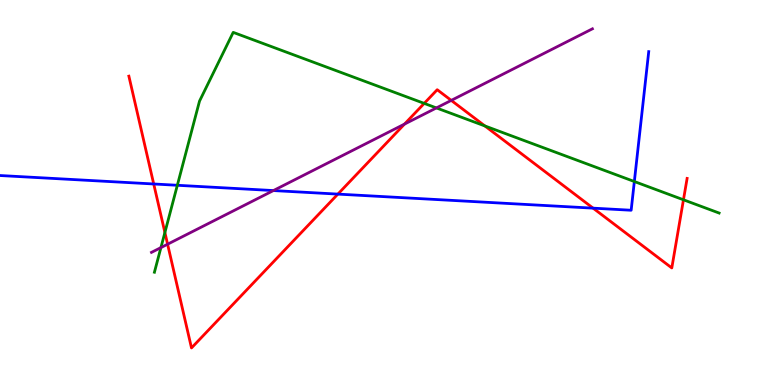[{'lines': ['blue', 'red'], 'intersections': [{'x': 1.98, 'y': 5.22}, {'x': 4.36, 'y': 4.96}, {'x': 7.65, 'y': 4.59}]}, {'lines': ['green', 'red'], 'intersections': [{'x': 2.13, 'y': 3.96}, {'x': 5.47, 'y': 7.31}, {'x': 6.26, 'y': 6.73}, {'x': 8.82, 'y': 4.81}]}, {'lines': ['purple', 'red'], 'intersections': [{'x': 2.16, 'y': 3.66}, {'x': 5.22, 'y': 6.78}, {'x': 5.82, 'y': 7.39}]}, {'lines': ['blue', 'green'], 'intersections': [{'x': 2.29, 'y': 5.19}, {'x': 8.19, 'y': 5.29}]}, {'lines': ['blue', 'purple'], 'intersections': [{'x': 3.53, 'y': 5.05}]}, {'lines': ['green', 'purple'], 'intersections': [{'x': 2.08, 'y': 3.57}, {'x': 5.63, 'y': 7.2}]}]